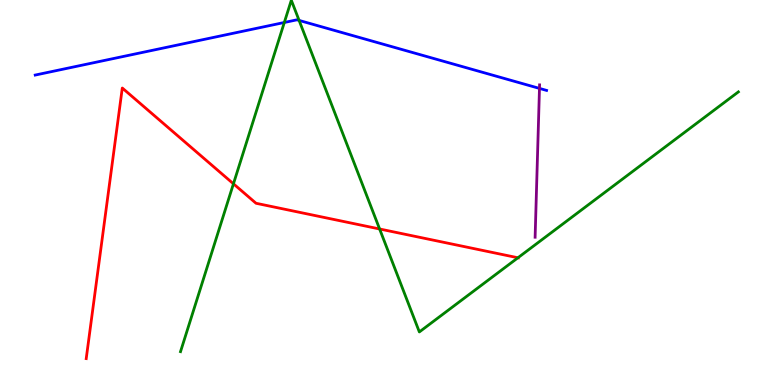[{'lines': ['blue', 'red'], 'intersections': []}, {'lines': ['green', 'red'], 'intersections': [{'x': 3.01, 'y': 5.23}, {'x': 4.9, 'y': 4.05}, {'x': 6.68, 'y': 3.3}]}, {'lines': ['purple', 'red'], 'intersections': []}, {'lines': ['blue', 'green'], 'intersections': [{'x': 3.67, 'y': 9.42}, {'x': 3.86, 'y': 9.47}]}, {'lines': ['blue', 'purple'], 'intersections': [{'x': 6.96, 'y': 7.7}]}, {'lines': ['green', 'purple'], 'intersections': []}]